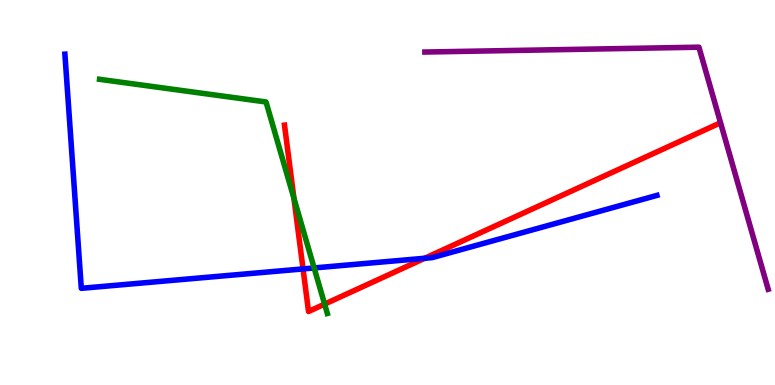[{'lines': ['blue', 'red'], 'intersections': [{'x': 3.91, 'y': 3.02}, {'x': 5.48, 'y': 3.29}]}, {'lines': ['green', 'red'], 'intersections': [{'x': 3.79, 'y': 4.85}, {'x': 4.19, 'y': 2.1}]}, {'lines': ['purple', 'red'], 'intersections': []}, {'lines': ['blue', 'green'], 'intersections': [{'x': 4.05, 'y': 3.04}]}, {'lines': ['blue', 'purple'], 'intersections': []}, {'lines': ['green', 'purple'], 'intersections': []}]